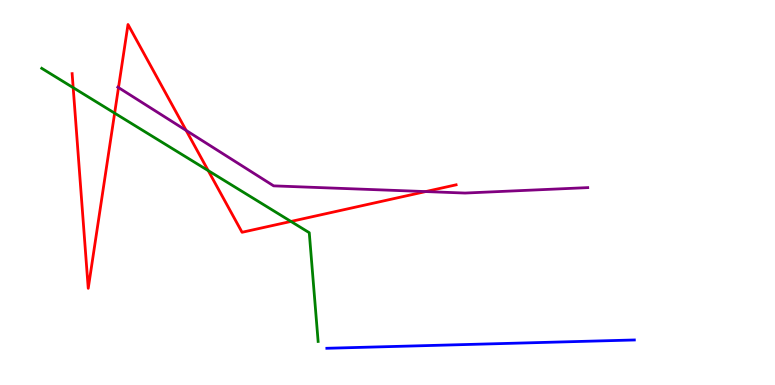[{'lines': ['blue', 'red'], 'intersections': []}, {'lines': ['green', 'red'], 'intersections': [{'x': 0.944, 'y': 7.72}, {'x': 1.48, 'y': 7.06}, {'x': 2.69, 'y': 5.57}, {'x': 3.75, 'y': 4.25}]}, {'lines': ['purple', 'red'], 'intersections': [{'x': 1.53, 'y': 7.73}, {'x': 2.4, 'y': 6.61}, {'x': 5.49, 'y': 5.02}]}, {'lines': ['blue', 'green'], 'intersections': []}, {'lines': ['blue', 'purple'], 'intersections': []}, {'lines': ['green', 'purple'], 'intersections': []}]